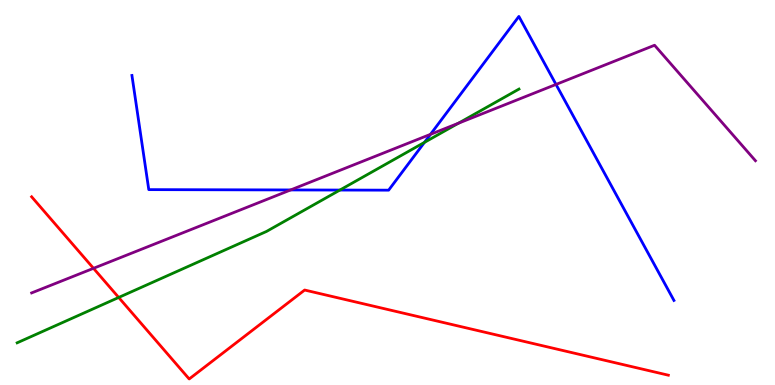[{'lines': ['blue', 'red'], 'intersections': []}, {'lines': ['green', 'red'], 'intersections': [{'x': 1.53, 'y': 2.27}]}, {'lines': ['purple', 'red'], 'intersections': [{'x': 1.21, 'y': 3.03}]}, {'lines': ['blue', 'green'], 'intersections': [{'x': 4.39, 'y': 5.06}, {'x': 5.48, 'y': 6.3}]}, {'lines': ['blue', 'purple'], 'intersections': [{'x': 3.75, 'y': 5.07}, {'x': 5.55, 'y': 6.51}, {'x': 7.17, 'y': 7.81}]}, {'lines': ['green', 'purple'], 'intersections': [{'x': 5.91, 'y': 6.8}]}]